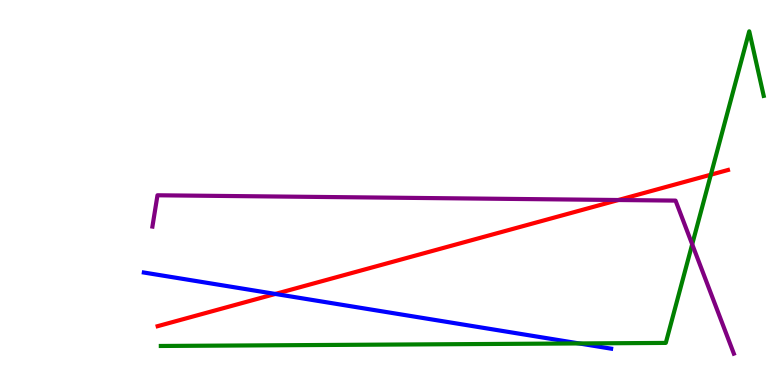[{'lines': ['blue', 'red'], 'intersections': [{'x': 3.55, 'y': 2.37}]}, {'lines': ['green', 'red'], 'intersections': [{'x': 9.17, 'y': 5.46}]}, {'lines': ['purple', 'red'], 'intersections': [{'x': 7.98, 'y': 4.8}]}, {'lines': ['blue', 'green'], 'intersections': [{'x': 7.47, 'y': 1.08}]}, {'lines': ['blue', 'purple'], 'intersections': []}, {'lines': ['green', 'purple'], 'intersections': [{'x': 8.93, 'y': 3.65}]}]